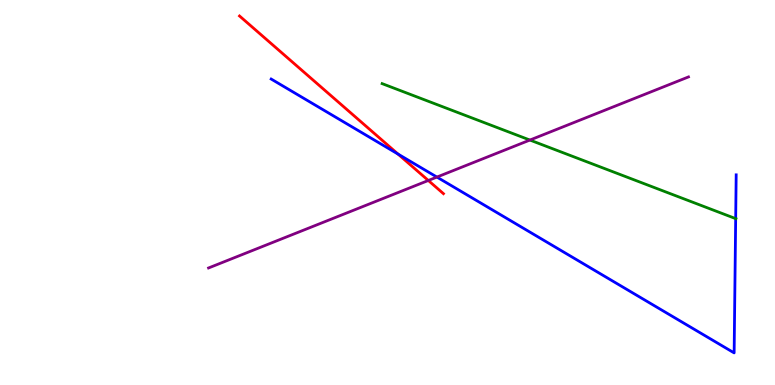[{'lines': ['blue', 'red'], 'intersections': [{'x': 5.14, 'y': 6.0}]}, {'lines': ['green', 'red'], 'intersections': []}, {'lines': ['purple', 'red'], 'intersections': [{'x': 5.53, 'y': 5.31}]}, {'lines': ['blue', 'green'], 'intersections': [{'x': 9.49, 'y': 4.32}]}, {'lines': ['blue', 'purple'], 'intersections': [{'x': 5.64, 'y': 5.4}]}, {'lines': ['green', 'purple'], 'intersections': [{'x': 6.84, 'y': 6.36}]}]